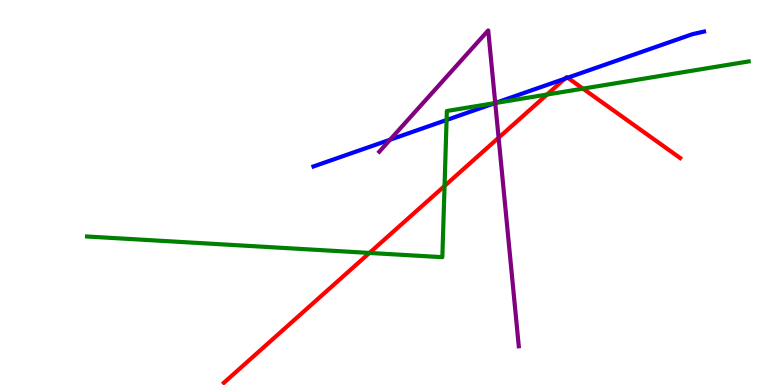[{'lines': ['blue', 'red'], 'intersections': [{'x': 7.29, 'y': 7.95}, {'x': 7.33, 'y': 7.98}]}, {'lines': ['green', 'red'], 'intersections': [{'x': 4.77, 'y': 3.43}, {'x': 5.74, 'y': 5.17}, {'x': 7.06, 'y': 7.54}, {'x': 7.52, 'y': 7.7}]}, {'lines': ['purple', 'red'], 'intersections': [{'x': 6.43, 'y': 6.42}]}, {'lines': ['blue', 'green'], 'intersections': [{'x': 5.76, 'y': 6.88}, {'x': 6.39, 'y': 7.32}]}, {'lines': ['blue', 'purple'], 'intersections': [{'x': 5.03, 'y': 6.37}, {'x': 6.39, 'y': 7.32}]}, {'lines': ['green', 'purple'], 'intersections': [{'x': 6.39, 'y': 7.32}]}]